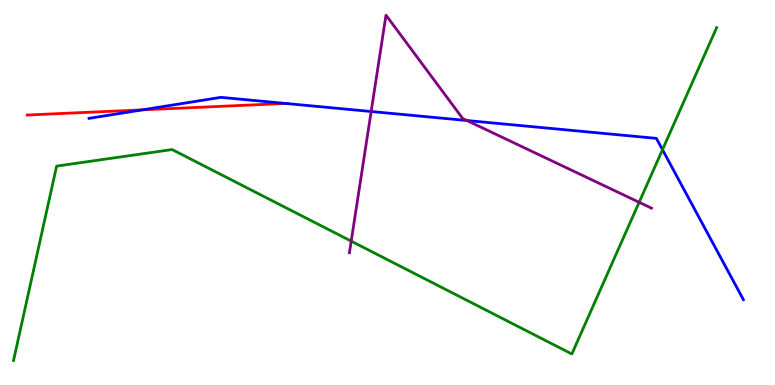[{'lines': ['blue', 'red'], 'intersections': [{'x': 1.84, 'y': 7.15}, {'x': 3.68, 'y': 7.31}]}, {'lines': ['green', 'red'], 'intersections': []}, {'lines': ['purple', 'red'], 'intersections': []}, {'lines': ['blue', 'green'], 'intersections': [{'x': 8.55, 'y': 6.11}]}, {'lines': ['blue', 'purple'], 'intersections': [{'x': 4.79, 'y': 7.1}, {'x': 6.02, 'y': 6.87}]}, {'lines': ['green', 'purple'], 'intersections': [{'x': 4.53, 'y': 3.74}, {'x': 8.25, 'y': 4.75}]}]